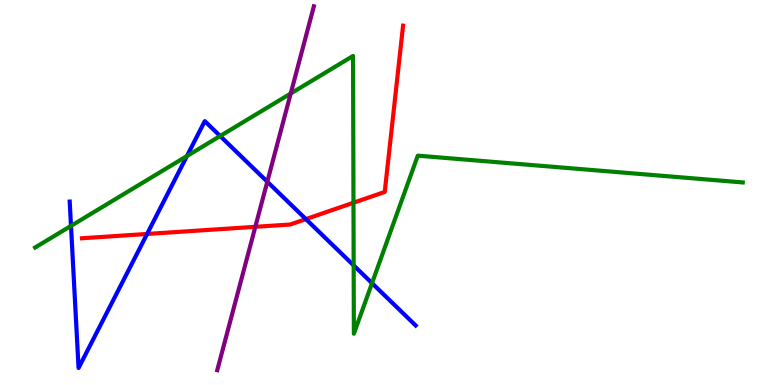[{'lines': ['blue', 'red'], 'intersections': [{'x': 1.9, 'y': 3.92}, {'x': 3.95, 'y': 4.31}]}, {'lines': ['green', 'red'], 'intersections': [{'x': 4.56, 'y': 4.73}]}, {'lines': ['purple', 'red'], 'intersections': [{'x': 3.29, 'y': 4.11}]}, {'lines': ['blue', 'green'], 'intersections': [{'x': 0.916, 'y': 4.13}, {'x': 2.41, 'y': 5.95}, {'x': 2.84, 'y': 6.47}, {'x': 4.56, 'y': 3.11}, {'x': 4.8, 'y': 2.64}]}, {'lines': ['blue', 'purple'], 'intersections': [{'x': 3.45, 'y': 5.28}]}, {'lines': ['green', 'purple'], 'intersections': [{'x': 3.75, 'y': 7.57}]}]